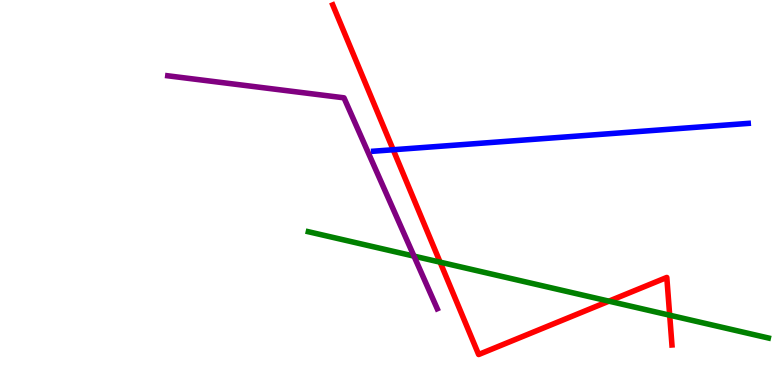[{'lines': ['blue', 'red'], 'intersections': [{'x': 5.07, 'y': 6.11}]}, {'lines': ['green', 'red'], 'intersections': [{'x': 5.68, 'y': 3.19}, {'x': 7.86, 'y': 2.18}, {'x': 8.64, 'y': 1.81}]}, {'lines': ['purple', 'red'], 'intersections': []}, {'lines': ['blue', 'green'], 'intersections': []}, {'lines': ['blue', 'purple'], 'intersections': []}, {'lines': ['green', 'purple'], 'intersections': [{'x': 5.34, 'y': 3.35}]}]